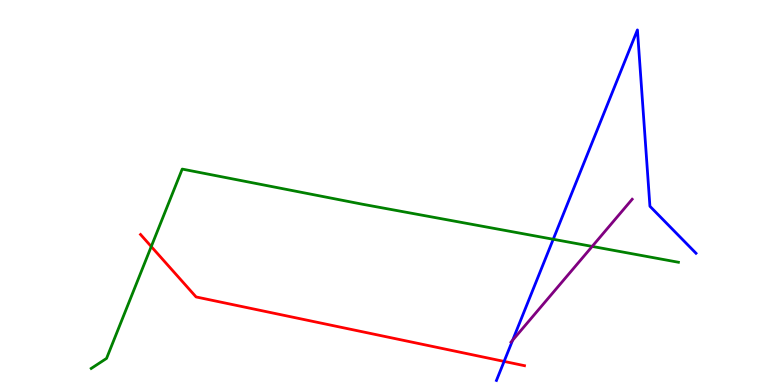[{'lines': ['blue', 'red'], 'intersections': [{'x': 6.5, 'y': 0.613}]}, {'lines': ['green', 'red'], 'intersections': [{'x': 1.95, 'y': 3.6}]}, {'lines': ['purple', 'red'], 'intersections': []}, {'lines': ['blue', 'green'], 'intersections': [{'x': 7.14, 'y': 3.79}]}, {'lines': ['blue', 'purple'], 'intersections': [{'x': 6.61, 'y': 1.16}]}, {'lines': ['green', 'purple'], 'intersections': [{'x': 7.64, 'y': 3.6}]}]